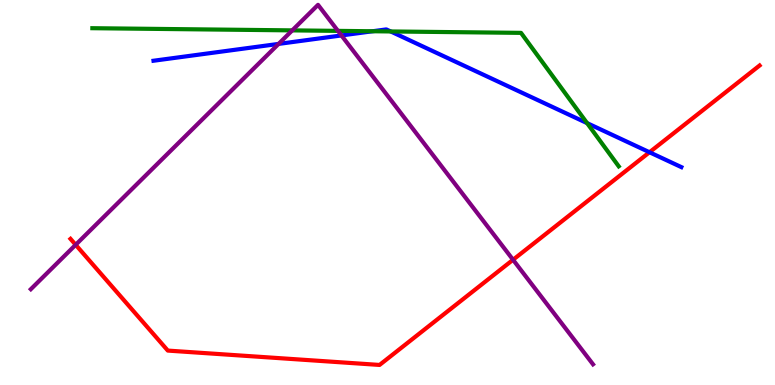[{'lines': ['blue', 'red'], 'intersections': [{'x': 8.38, 'y': 6.05}]}, {'lines': ['green', 'red'], 'intersections': []}, {'lines': ['purple', 'red'], 'intersections': [{'x': 0.976, 'y': 3.64}, {'x': 6.62, 'y': 3.25}]}, {'lines': ['blue', 'green'], 'intersections': [{'x': 4.81, 'y': 9.19}, {'x': 5.04, 'y': 9.18}, {'x': 7.58, 'y': 6.8}]}, {'lines': ['blue', 'purple'], 'intersections': [{'x': 3.59, 'y': 8.86}, {'x': 4.41, 'y': 9.08}]}, {'lines': ['green', 'purple'], 'intersections': [{'x': 3.77, 'y': 9.21}, {'x': 4.36, 'y': 9.2}]}]